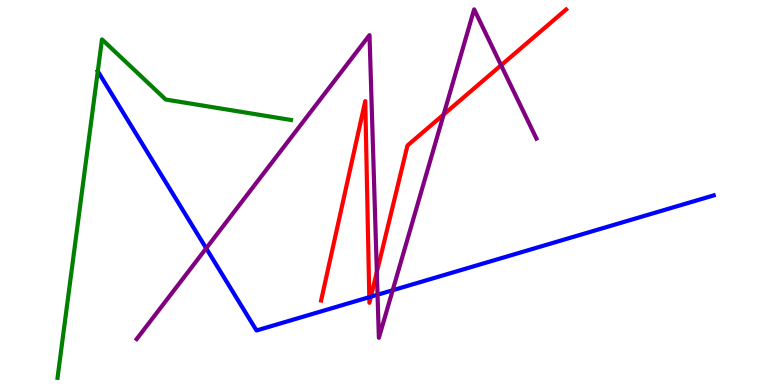[{'lines': ['blue', 'red'], 'intersections': [{'x': 4.77, 'y': 2.28}, {'x': 4.79, 'y': 2.29}]}, {'lines': ['green', 'red'], 'intersections': []}, {'lines': ['purple', 'red'], 'intersections': [{'x': 4.86, 'y': 2.93}, {'x': 5.72, 'y': 7.03}, {'x': 6.47, 'y': 8.3}]}, {'lines': ['blue', 'green'], 'intersections': [{'x': 1.26, 'y': 8.15}]}, {'lines': ['blue', 'purple'], 'intersections': [{'x': 2.66, 'y': 3.55}, {'x': 4.87, 'y': 2.34}, {'x': 5.07, 'y': 2.46}]}, {'lines': ['green', 'purple'], 'intersections': []}]